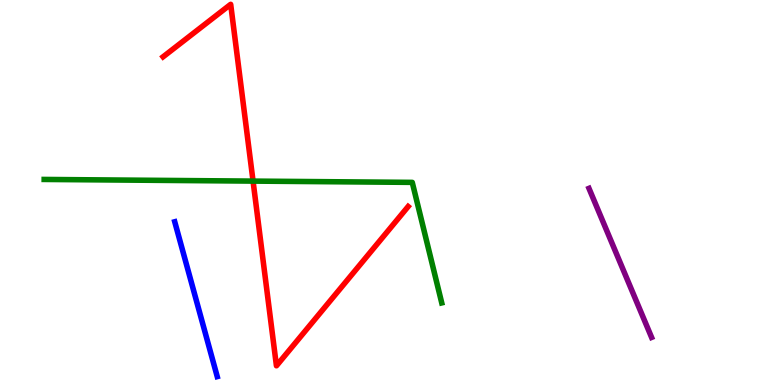[{'lines': ['blue', 'red'], 'intersections': []}, {'lines': ['green', 'red'], 'intersections': [{'x': 3.27, 'y': 5.3}]}, {'lines': ['purple', 'red'], 'intersections': []}, {'lines': ['blue', 'green'], 'intersections': []}, {'lines': ['blue', 'purple'], 'intersections': []}, {'lines': ['green', 'purple'], 'intersections': []}]